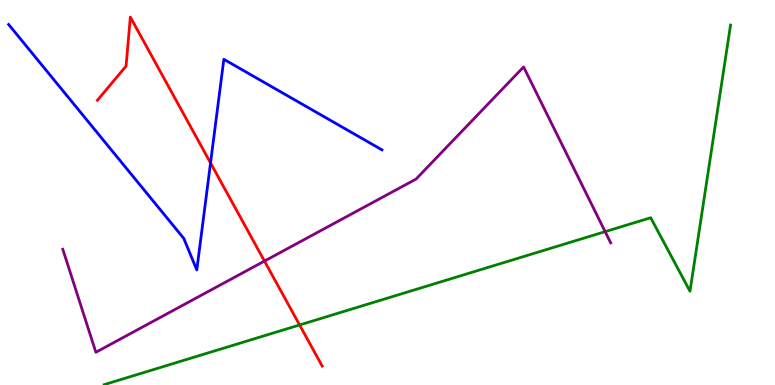[{'lines': ['blue', 'red'], 'intersections': [{'x': 2.72, 'y': 5.77}]}, {'lines': ['green', 'red'], 'intersections': [{'x': 3.87, 'y': 1.56}]}, {'lines': ['purple', 'red'], 'intersections': [{'x': 3.41, 'y': 3.22}]}, {'lines': ['blue', 'green'], 'intersections': []}, {'lines': ['blue', 'purple'], 'intersections': []}, {'lines': ['green', 'purple'], 'intersections': [{'x': 7.81, 'y': 3.98}]}]